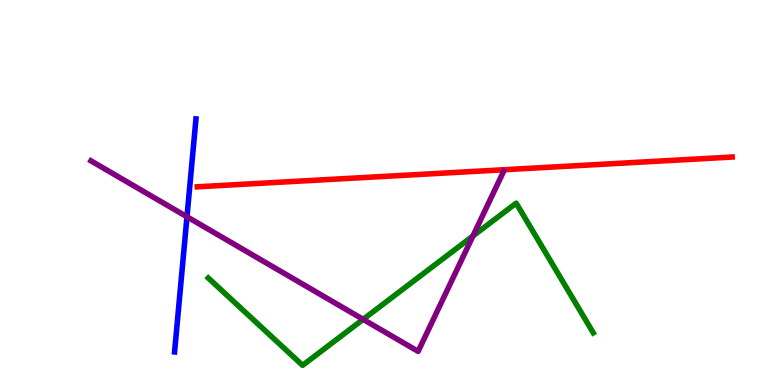[{'lines': ['blue', 'red'], 'intersections': []}, {'lines': ['green', 'red'], 'intersections': []}, {'lines': ['purple', 'red'], 'intersections': []}, {'lines': ['blue', 'green'], 'intersections': []}, {'lines': ['blue', 'purple'], 'intersections': [{'x': 2.41, 'y': 4.37}]}, {'lines': ['green', 'purple'], 'intersections': [{'x': 4.69, 'y': 1.71}, {'x': 6.1, 'y': 3.87}]}]